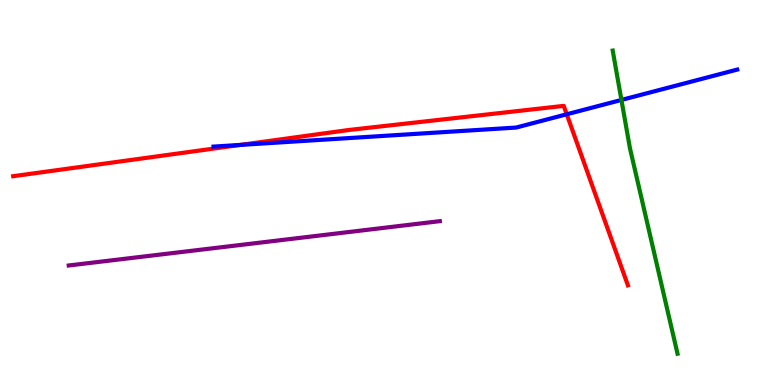[{'lines': ['blue', 'red'], 'intersections': [{'x': 3.1, 'y': 6.24}, {'x': 7.31, 'y': 7.03}]}, {'lines': ['green', 'red'], 'intersections': []}, {'lines': ['purple', 'red'], 'intersections': []}, {'lines': ['blue', 'green'], 'intersections': [{'x': 8.02, 'y': 7.4}]}, {'lines': ['blue', 'purple'], 'intersections': []}, {'lines': ['green', 'purple'], 'intersections': []}]